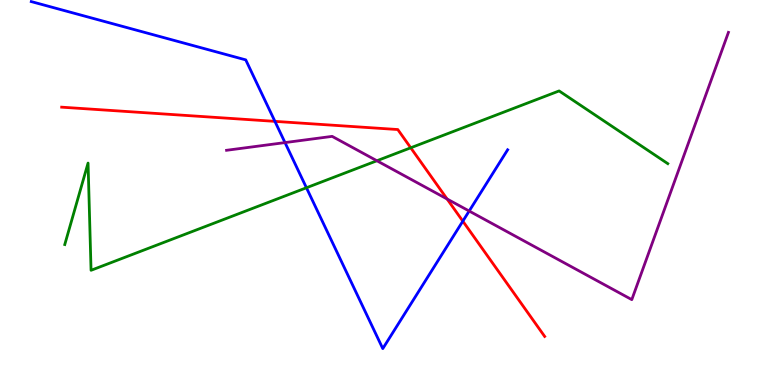[{'lines': ['blue', 'red'], 'intersections': [{'x': 3.55, 'y': 6.85}, {'x': 5.97, 'y': 4.26}]}, {'lines': ['green', 'red'], 'intersections': [{'x': 5.3, 'y': 6.16}]}, {'lines': ['purple', 'red'], 'intersections': [{'x': 5.77, 'y': 4.83}]}, {'lines': ['blue', 'green'], 'intersections': [{'x': 3.95, 'y': 5.12}]}, {'lines': ['blue', 'purple'], 'intersections': [{'x': 3.68, 'y': 6.3}, {'x': 6.05, 'y': 4.52}]}, {'lines': ['green', 'purple'], 'intersections': [{'x': 4.86, 'y': 5.82}]}]